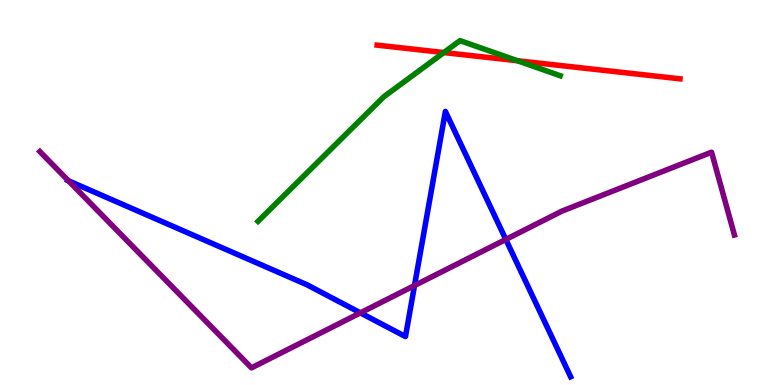[{'lines': ['blue', 'red'], 'intersections': []}, {'lines': ['green', 'red'], 'intersections': [{'x': 5.73, 'y': 8.63}, {'x': 6.68, 'y': 8.42}]}, {'lines': ['purple', 'red'], 'intersections': []}, {'lines': ['blue', 'green'], 'intersections': []}, {'lines': ['blue', 'purple'], 'intersections': [{'x': 0.883, 'y': 5.3}, {'x': 4.65, 'y': 1.87}, {'x': 5.35, 'y': 2.58}, {'x': 6.53, 'y': 3.78}]}, {'lines': ['green', 'purple'], 'intersections': []}]